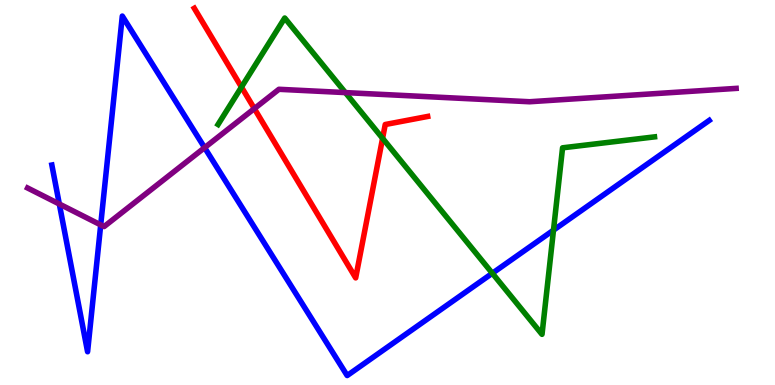[{'lines': ['blue', 'red'], 'intersections': []}, {'lines': ['green', 'red'], 'intersections': [{'x': 3.12, 'y': 7.74}, {'x': 4.94, 'y': 6.41}]}, {'lines': ['purple', 'red'], 'intersections': [{'x': 3.28, 'y': 7.18}]}, {'lines': ['blue', 'green'], 'intersections': [{'x': 6.35, 'y': 2.9}, {'x': 7.14, 'y': 4.02}]}, {'lines': ['blue', 'purple'], 'intersections': [{'x': 0.765, 'y': 4.7}, {'x': 1.3, 'y': 4.16}, {'x': 2.64, 'y': 6.16}]}, {'lines': ['green', 'purple'], 'intersections': [{'x': 4.46, 'y': 7.59}]}]